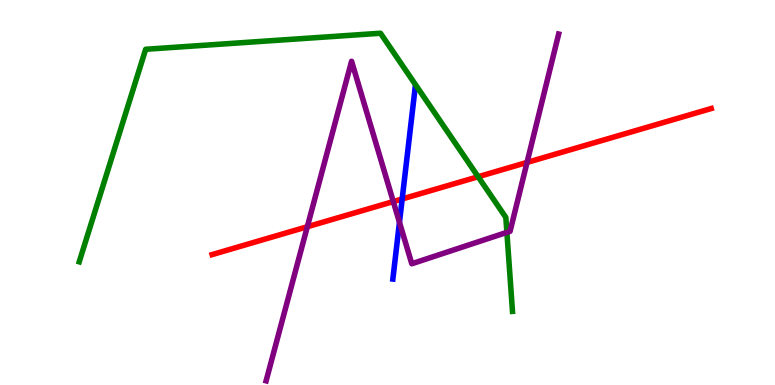[{'lines': ['blue', 'red'], 'intersections': [{'x': 5.19, 'y': 4.83}]}, {'lines': ['green', 'red'], 'intersections': [{'x': 6.17, 'y': 5.41}]}, {'lines': ['purple', 'red'], 'intersections': [{'x': 3.97, 'y': 4.11}, {'x': 5.07, 'y': 4.76}, {'x': 6.8, 'y': 5.78}]}, {'lines': ['blue', 'green'], 'intersections': []}, {'lines': ['blue', 'purple'], 'intersections': [{'x': 5.15, 'y': 4.23}]}, {'lines': ['green', 'purple'], 'intersections': [{'x': 6.54, 'y': 3.96}]}]